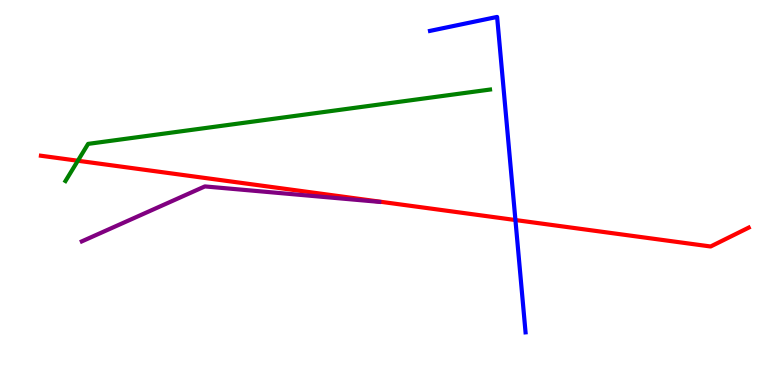[{'lines': ['blue', 'red'], 'intersections': [{'x': 6.65, 'y': 4.28}]}, {'lines': ['green', 'red'], 'intersections': [{'x': 1.0, 'y': 5.83}]}, {'lines': ['purple', 'red'], 'intersections': []}, {'lines': ['blue', 'green'], 'intersections': []}, {'lines': ['blue', 'purple'], 'intersections': []}, {'lines': ['green', 'purple'], 'intersections': []}]